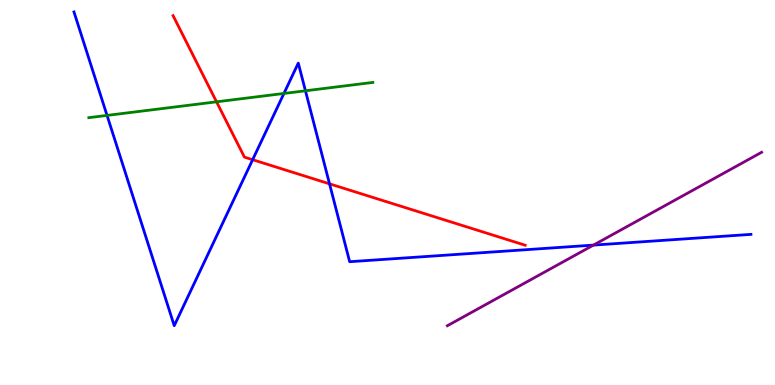[{'lines': ['blue', 'red'], 'intersections': [{'x': 3.26, 'y': 5.85}, {'x': 4.25, 'y': 5.23}]}, {'lines': ['green', 'red'], 'intersections': [{'x': 2.79, 'y': 7.36}]}, {'lines': ['purple', 'red'], 'intersections': []}, {'lines': ['blue', 'green'], 'intersections': [{'x': 1.38, 'y': 7.0}, {'x': 3.66, 'y': 7.57}, {'x': 3.94, 'y': 7.64}]}, {'lines': ['blue', 'purple'], 'intersections': [{'x': 7.66, 'y': 3.63}]}, {'lines': ['green', 'purple'], 'intersections': []}]